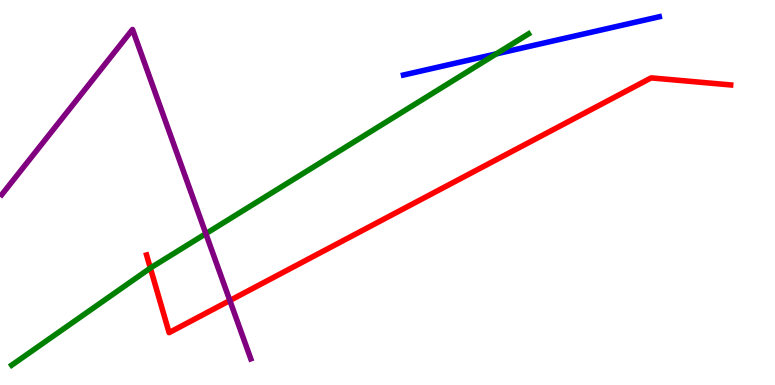[{'lines': ['blue', 'red'], 'intersections': []}, {'lines': ['green', 'red'], 'intersections': [{'x': 1.94, 'y': 3.04}]}, {'lines': ['purple', 'red'], 'intersections': [{'x': 2.97, 'y': 2.19}]}, {'lines': ['blue', 'green'], 'intersections': [{'x': 6.4, 'y': 8.6}]}, {'lines': ['blue', 'purple'], 'intersections': []}, {'lines': ['green', 'purple'], 'intersections': [{'x': 2.66, 'y': 3.93}]}]